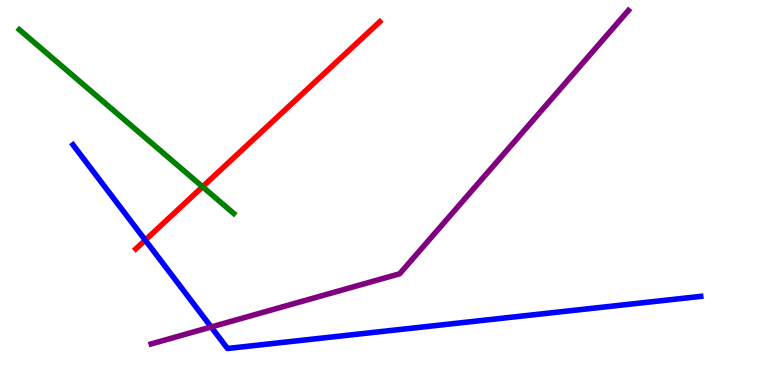[{'lines': ['blue', 'red'], 'intersections': [{'x': 1.87, 'y': 3.76}]}, {'lines': ['green', 'red'], 'intersections': [{'x': 2.61, 'y': 5.15}]}, {'lines': ['purple', 'red'], 'intersections': []}, {'lines': ['blue', 'green'], 'intersections': []}, {'lines': ['blue', 'purple'], 'intersections': [{'x': 2.72, 'y': 1.51}]}, {'lines': ['green', 'purple'], 'intersections': []}]